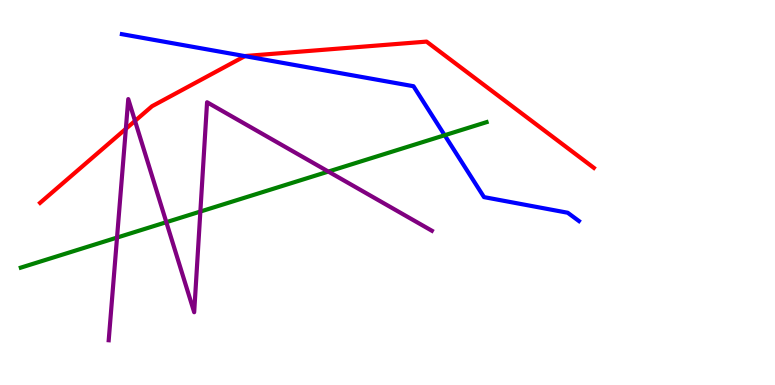[{'lines': ['blue', 'red'], 'intersections': [{'x': 3.16, 'y': 8.54}]}, {'lines': ['green', 'red'], 'intersections': []}, {'lines': ['purple', 'red'], 'intersections': [{'x': 1.62, 'y': 6.65}, {'x': 1.74, 'y': 6.86}]}, {'lines': ['blue', 'green'], 'intersections': [{'x': 5.74, 'y': 6.49}]}, {'lines': ['blue', 'purple'], 'intersections': []}, {'lines': ['green', 'purple'], 'intersections': [{'x': 1.51, 'y': 3.83}, {'x': 2.15, 'y': 4.23}, {'x': 2.59, 'y': 4.51}, {'x': 4.24, 'y': 5.54}]}]